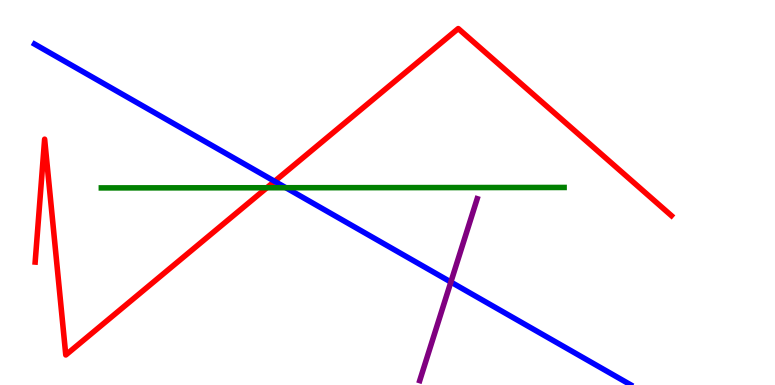[{'lines': ['blue', 'red'], 'intersections': [{'x': 3.54, 'y': 5.29}]}, {'lines': ['green', 'red'], 'intersections': [{'x': 3.44, 'y': 5.12}]}, {'lines': ['purple', 'red'], 'intersections': []}, {'lines': ['blue', 'green'], 'intersections': [{'x': 3.69, 'y': 5.12}]}, {'lines': ['blue', 'purple'], 'intersections': [{'x': 5.82, 'y': 2.67}]}, {'lines': ['green', 'purple'], 'intersections': []}]